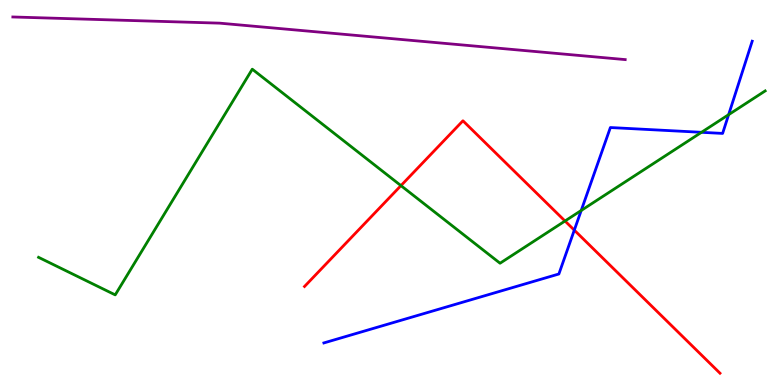[{'lines': ['blue', 'red'], 'intersections': [{'x': 7.41, 'y': 4.02}]}, {'lines': ['green', 'red'], 'intersections': [{'x': 5.17, 'y': 5.18}, {'x': 7.29, 'y': 4.26}]}, {'lines': ['purple', 'red'], 'intersections': []}, {'lines': ['blue', 'green'], 'intersections': [{'x': 7.5, 'y': 4.53}, {'x': 9.05, 'y': 6.56}, {'x': 9.4, 'y': 7.02}]}, {'lines': ['blue', 'purple'], 'intersections': []}, {'lines': ['green', 'purple'], 'intersections': []}]